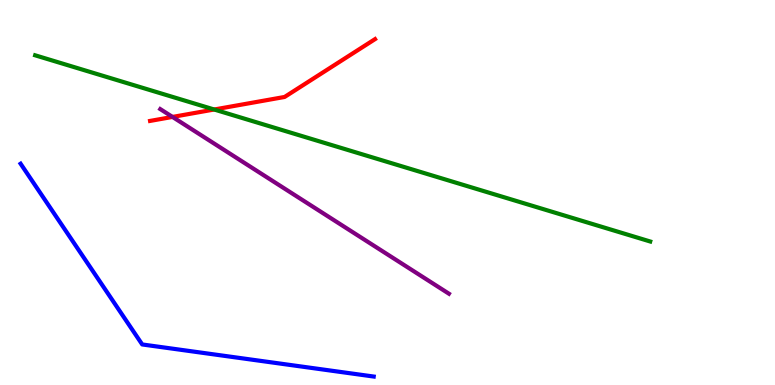[{'lines': ['blue', 'red'], 'intersections': []}, {'lines': ['green', 'red'], 'intersections': [{'x': 2.76, 'y': 7.16}]}, {'lines': ['purple', 'red'], 'intersections': [{'x': 2.23, 'y': 6.96}]}, {'lines': ['blue', 'green'], 'intersections': []}, {'lines': ['blue', 'purple'], 'intersections': []}, {'lines': ['green', 'purple'], 'intersections': []}]